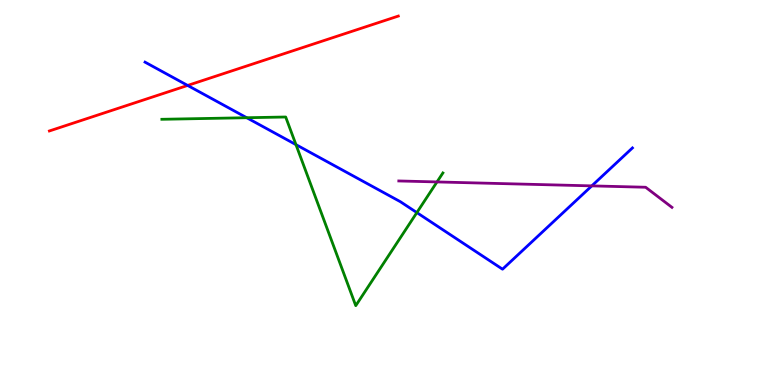[{'lines': ['blue', 'red'], 'intersections': [{'x': 2.42, 'y': 7.78}]}, {'lines': ['green', 'red'], 'intersections': []}, {'lines': ['purple', 'red'], 'intersections': []}, {'lines': ['blue', 'green'], 'intersections': [{'x': 3.18, 'y': 6.94}, {'x': 3.82, 'y': 6.24}, {'x': 5.38, 'y': 4.48}]}, {'lines': ['blue', 'purple'], 'intersections': [{'x': 7.64, 'y': 5.17}]}, {'lines': ['green', 'purple'], 'intersections': [{'x': 5.64, 'y': 5.27}]}]